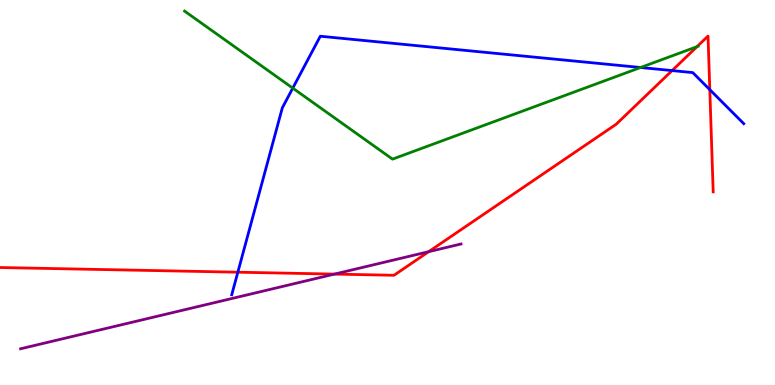[{'lines': ['blue', 'red'], 'intersections': [{'x': 3.07, 'y': 2.93}, {'x': 8.67, 'y': 8.17}, {'x': 9.16, 'y': 7.67}]}, {'lines': ['green', 'red'], 'intersections': [{'x': 8.99, 'y': 8.79}]}, {'lines': ['purple', 'red'], 'intersections': [{'x': 4.32, 'y': 2.88}, {'x': 5.53, 'y': 3.46}]}, {'lines': ['blue', 'green'], 'intersections': [{'x': 3.78, 'y': 7.71}, {'x': 8.27, 'y': 8.25}]}, {'lines': ['blue', 'purple'], 'intersections': []}, {'lines': ['green', 'purple'], 'intersections': []}]